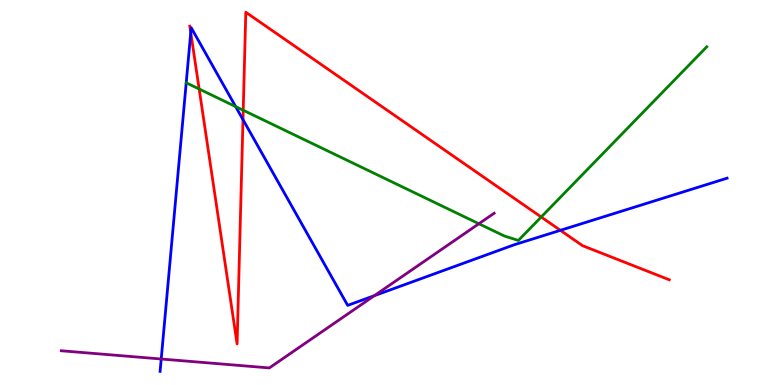[{'lines': ['blue', 'red'], 'intersections': [{'x': 2.46, 'y': 9.15}, {'x': 3.14, 'y': 6.89}, {'x': 7.23, 'y': 4.02}]}, {'lines': ['green', 'red'], 'intersections': [{'x': 2.57, 'y': 7.69}, {'x': 3.14, 'y': 7.14}, {'x': 6.98, 'y': 4.36}]}, {'lines': ['purple', 'red'], 'intersections': []}, {'lines': ['blue', 'green'], 'intersections': [{'x': 3.04, 'y': 7.23}]}, {'lines': ['blue', 'purple'], 'intersections': [{'x': 2.08, 'y': 0.675}, {'x': 4.83, 'y': 2.32}]}, {'lines': ['green', 'purple'], 'intersections': [{'x': 6.18, 'y': 4.19}]}]